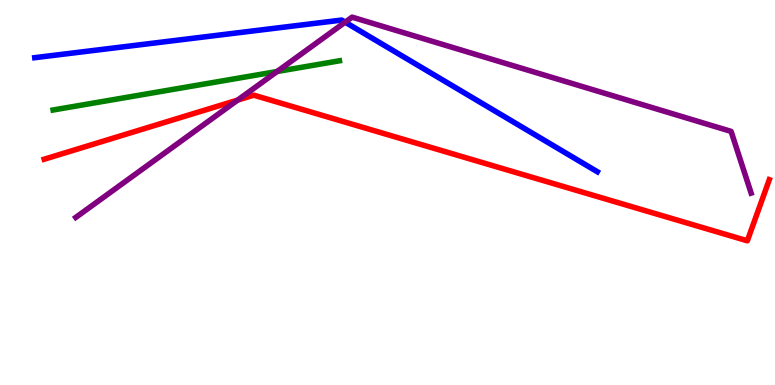[{'lines': ['blue', 'red'], 'intersections': []}, {'lines': ['green', 'red'], 'intersections': []}, {'lines': ['purple', 'red'], 'intersections': [{'x': 3.07, 'y': 7.4}]}, {'lines': ['blue', 'green'], 'intersections': []}, {'lines': ['blue', 'purple'], 'intersections': [{'x': 4.45, 'y': 9.42}]}, {'lines': ['green', 'purple'], 'intersections': [{'x': 3.58, 'y': 8.14}]}]